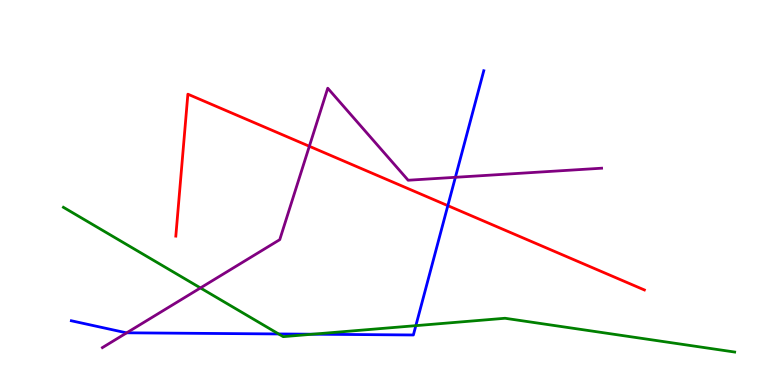[{'lines': ['blue', 'red'], 'intersections': [{'x': 5.78, 'y': 4.66}]}, {'lines': ['green', 'red'], 'intersections': []}, {'lines': ['purple', 'red'], 'intersections': [{'x': 3.99, 'y': 6.2}]}, {'lines': ['blue', 'green'], 'intersections': [{'x': 3.6, 'y': 1.33}, {'x': 4.03, 'y': 1.32}, {'x': 5.37, 'y': 1.54}]}, {'lines': ['blue', 'purple'], 'intersections': [{'x': 1.64, 'y': 1.36}, {'x': 5.88, 'y': 5.39}]}, {'lines': ['green', 'purple'], 'intersections': [{'x': 2.59, 'y': 2.52}]}]